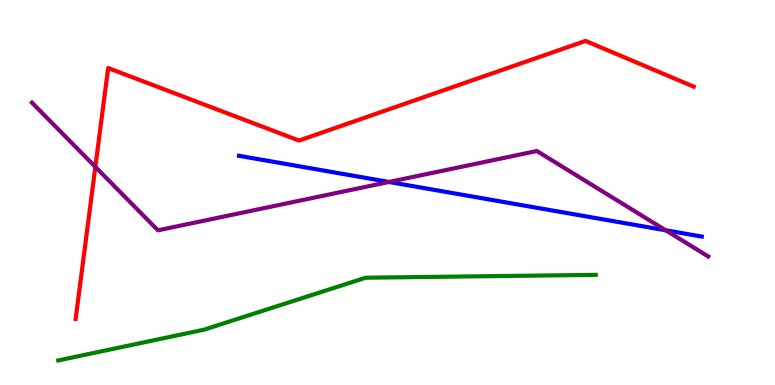[{'lines': ['blue', 'red'], 'intersections': []}, {'lines': ['green', 'red'], 'intersections': []}, {'lines': ['purple', 'red'], 'intersections': [{'x': 1.23, 'y': 5.67}]}, {'lines': ['blue', 'green'], 'intersections': []}, {'lines': ['blue', 'purple'], 'intersections': [{'x': 5.02, 'y': 5.27}, {'x': 8.59, 'y': 4.02}]}, {'lines': ['green', 'purple'], 'intersections': []}]